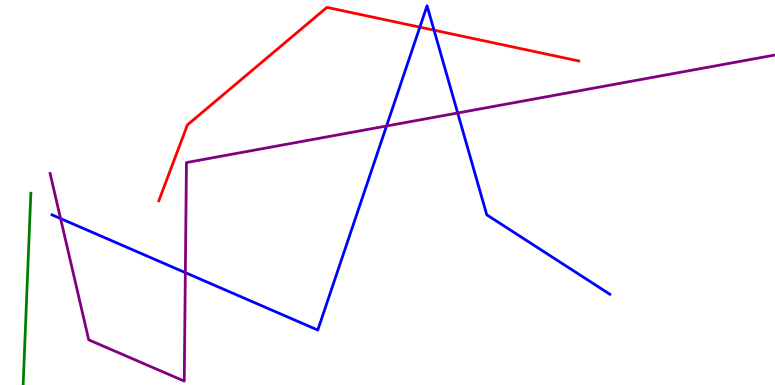[{'lines': ['blue', 'red'], 'intersections': [{'x': 5.42, 'y': 9.29}, {'x': 5.6, 'y': 9.22}]}, {'lines': ['green', 'red'], 'intersections': []}, {'lines': ['purple', 'red'], 'intersections': []}, {'lines': ['blue', 'green'], 'intersections': []}, {'lines': ['blue', 'purple'], 'intersections': [{'x': 0.781, 'y': 4.32}, {'x': 2.39, 'y': 2.92}, {'x': 4.99, 'y': 6.73}, {'x': 5.91, 'y': 7.07}]}, {'lines': ['green', 'purple'], 'intersections': []}]